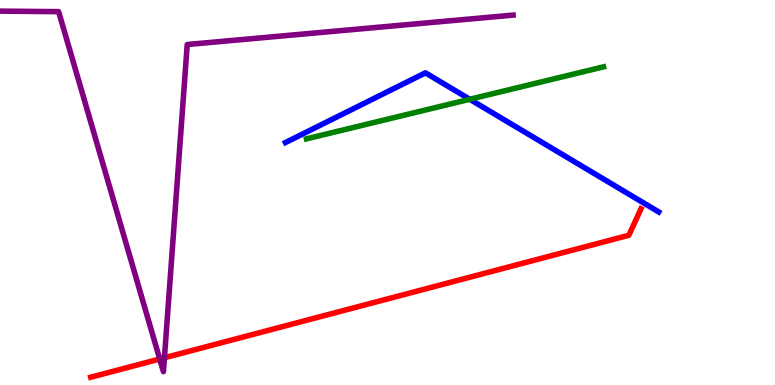[{'lines': ['blue', 'red'], 'intersections': []}, {'lines': ['green', 'red'], 'intersections': []}, {'lines': ['purple', 'red'], 'intersections': [{'x': 2.06, 'y': 0.675}, {'x': 2.12, 'y': 0.707}]}, {'lines': ['blue', 'green'], 'intersections': [{'x': 6.06, 'y': 7.42}]}, {'lines': ['blue', 'purple'], 'intersections': []}, {'lines': ['green', 'purple'], 'intersections': []}]